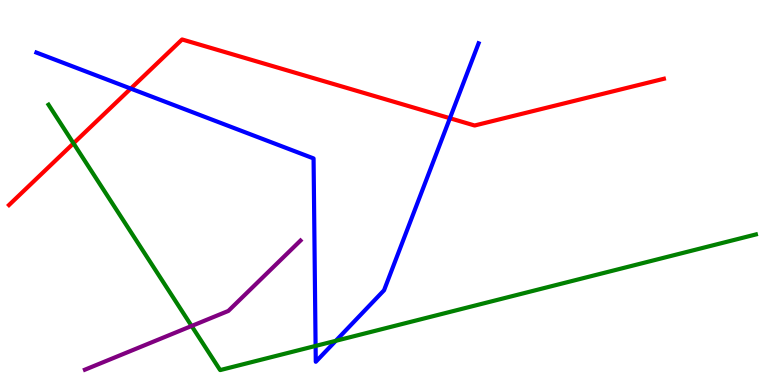[{'lines': ['blue', 'red'], 'intersections': [{'x': 1.69, 'y': 7.7}, {'x': 5.81, 'y': 6.93}]}, {'lines': ['green', 'red'], 'intersections': [{'x': 0.948, 'y': 6.28}]}, {'lines': ['purple', 'red'], 'intersections': []}, {'lines': ['blue', 'green'], 'intersections': [{'x': 4.07, 'y': 1.01}, {'x': 4.33, 'y': 1.15}]}, {'lines': ['blue', 'purple'], 'intersections': []}, {'lines': ['green', 'purple'], 'intersections': [{'x': 2.47, 'y': 1.53}]}]